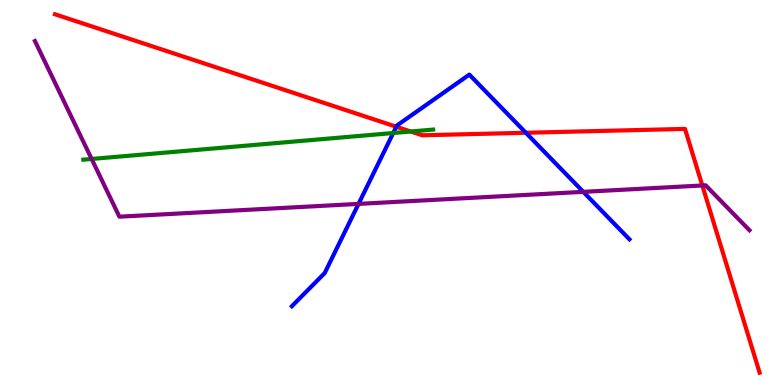[{'lines': ['blue', 'red'], 'intersections': [{'x': 5.11, 'y': 6.71}, {'x': 6.79, 'y': 6.55}]}, {'lines': ['green', 'red'], 'intersections': [{'x': 5.3, 'y': 6.58}]}, {'lines': ['purple', 'red'], 'intersections': [{'x': 9.06, 'y': 5.18}]}, {'lines': ['blue', 'green'], 'intersections': [{'x': 5.07, 'y': 6.55}]}, {'lines': ['blue', 'purple'], 'intersections': [{'x': 4.63, 'y': 4.7}, {'x': 7.53, 'y': 5.02}]}, {'lines': ['green', 'purple'], 'intersections': [{'x': 1.18, 'y': 5.87}]}]